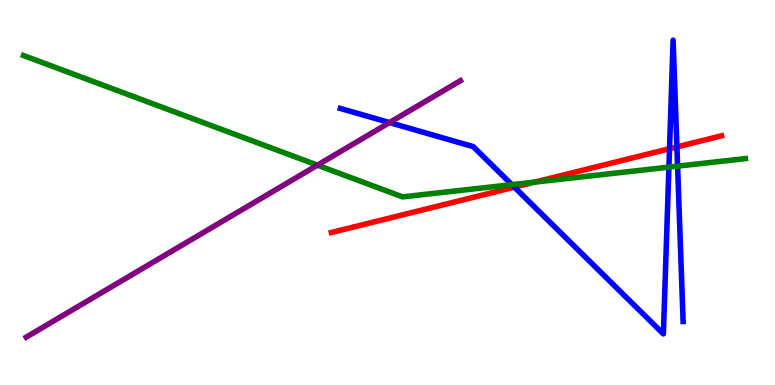[{'lines': ['blue', 'red'], 'intersections': [{'x': 6.64, 'y': 5.14}, {'x': 8.64, 'y': 6.14}, {'x': 8.73, 'y': 6.19}]}, {'lines': ['green', 'red'], 'intersections': [{'x': 6.9, 'y': 5.27}]}, {'lines': ['purple', 'red'], 'intersections': []}, {'lines': ['blue', 'green'], 'intersections': [{'x': 6.6, 'y': 5.2}, {'x': 8.63, 'y': 5.66}, {'x': 8.74, 'y': 5.68}]}, {'lines': ['blue', 'purple'], 'intersections': [{'x': 5.03, 'y': 6.82}]}, {'lines': ['green', 'purple'], 'intersections': [{'x': 4.1, 'y': 5.71}]}]